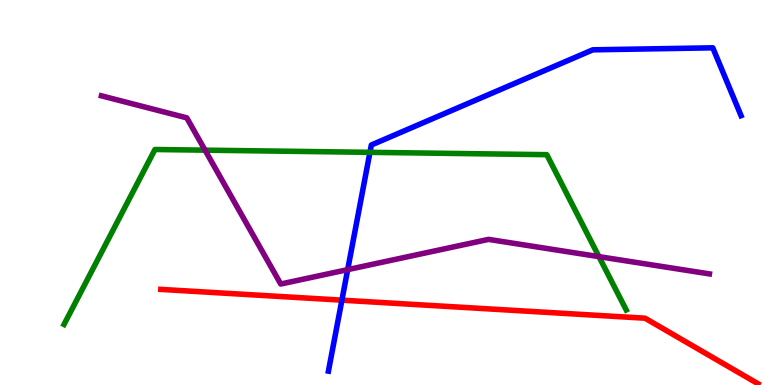[{'lines': ['blue', 'red'], 'intersections': [{'x': 4.41, 'y': 2.2}]}, {'lines': ['green', 'red'], 'intersections': []}, {'lines': ['purple', 'red'], 'intersections': []}, {'lines': ['blue', 'green'], 'intersections': [{'x': 4.77, 'y': 6.04}]}, {'lines': ['blue', 'purple'], 'intersections': [{'x': 4.49, 'y': 3.0}]}, {'lines': ['green', 'purple'], 'intersections': [{'x': 2.65, 'y': 6.1}, {'x': 7.73, 'y': 3.33}]}]